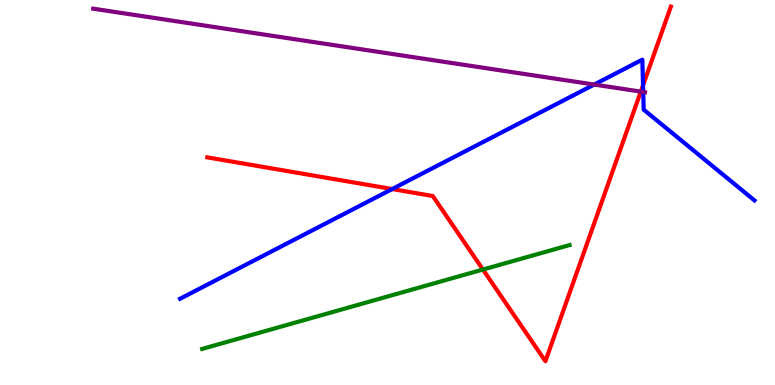[{'lines': ['blue', 'red'], 'intersections': [{'x': 5.06, 'y': 5.09}, {'x': 8.3, 'y': 7.78}]}, {'lines': ['green', 'red'], 'intersections': [{'x': 6.23, 'y': 3.0}]}, {'lines': ['purple', 'red'], 'intersections': [{'x': 8.27, 'y': 7.62}]}, {'lines': ['blue', 'green'], 'intersections': []}, {'lines': ['blue', 'purple'], 'intersections': [{'x': 7.67, 'y': 7.8}, {'x': 8.3, 'y': 7.61}]}, {'lines': ['green', 'purple'], 'intersections': []}]